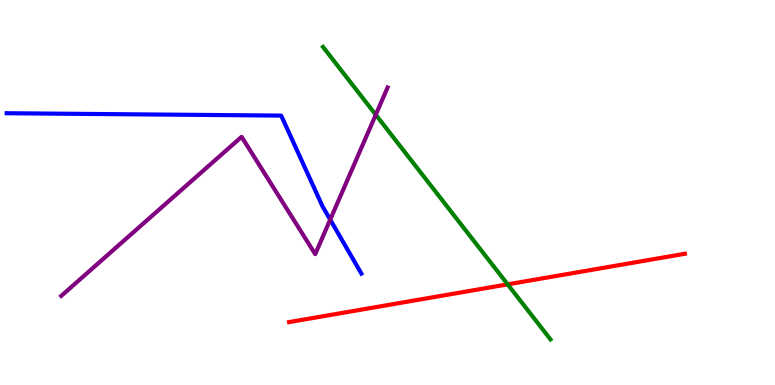[{'lines': ['blue', 'red'], 'intersections': []}, {'lines': ['green', 'red'], 'intersections': [{'x': 6.55, 'y': 2.61}]}, {'lines': ['purple', 'red'], 'intersections': []}, {'lines': ['blue', 'green'], 'intersections': []}, {'lines': ['blue', 'purple'], 'intersections': [{'x': 4.26, 'y': 4.3}]}, {'lines': ['green', 'purple'], 'intersections': [{'x': 4.85, 'y': 7.02}]}]